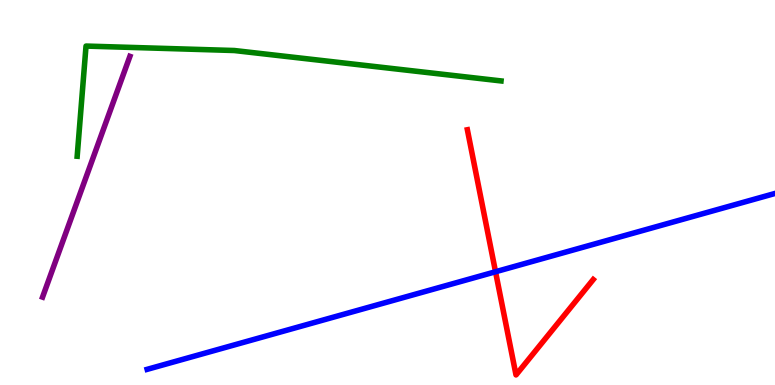[{'lines': ['blue', 'red'], 'intersections': [{'x': 6.39, 'y': 2.94}]}, {'lines': ['green', 'red'], 'intersections': []}, {'lines': ['purple', 'red'], 'intersections': []}, {'lines': ['blue', 'green'], 'intersections': []}, {'lines': ['blue', 'purple'], 'intersections': []}, {'lines': ['green', 'purple'], 'intersections': []}]